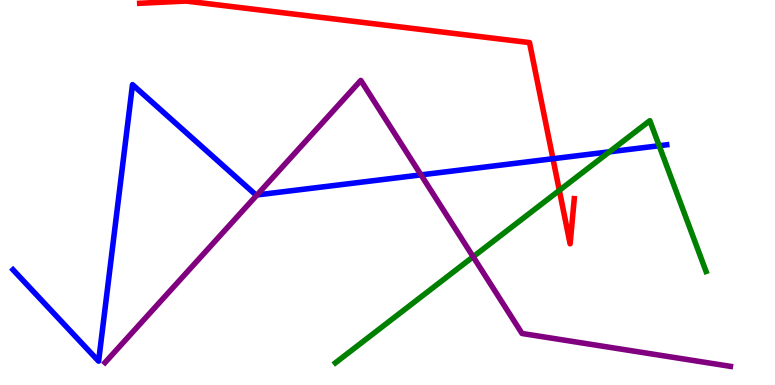[{'lines': ['blue', 'red'], 'intersections': [{'x': 7.13, 'y': 5.88}]}, {'lines': ['green', 'red'], 'intersections': [{'x': 7.22, 'y': 5.05}]}, {'lines': ['purple', 'red'], 'intersections': []}, {'lines': ['blue', 'green'], 'intersections': [{'x': 7.86, 'y': 6.06}, {'x': 8.51, 'y': 6.21}]}, {'lines': ['blue', 'purple'], 'intersections': [{'x': 3.32, 'y': 4.94}, {'x': 5.43, 'y': 5.46}]}, {'lines': ['green', 'purple'], 'intersections': [{'x': 6.11, 'y': 3.33}]}]